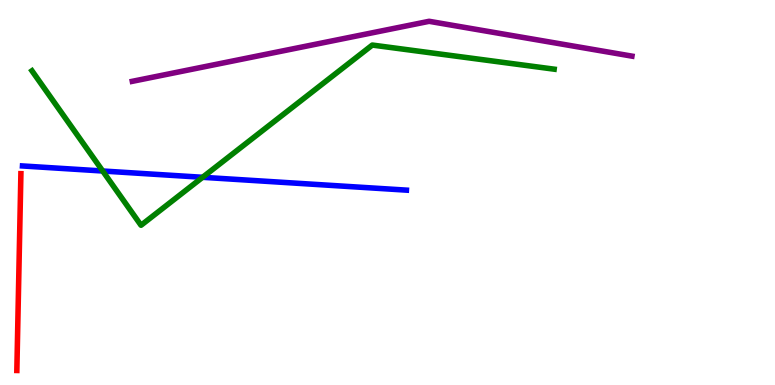[{'lines': ['blue', 'red'], 'intersections': []}, {'lines': ['green', 'red'], 'intersections': []}, {'lines': ['purple', 'red'], 'intersections': []}, {'lines': ['blue', 'green'], 'intersections': [{'x': 1.33, 'y': 5.56}, {'x': 2.61, 'y': 5.39}]}, {'lines': ['blue', 'purple'], 'intersections': []}, {'lines': ['green', 'purple'], 'intersections': []}]